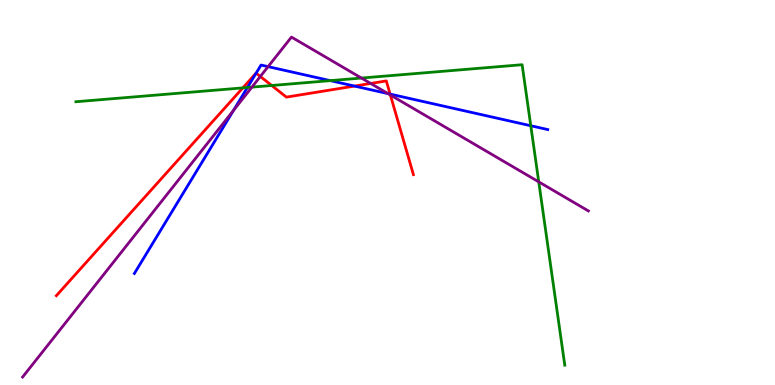[{'lines': ['blue', 'red'], 'intersections': [{'x': 3.3, 'y': 8.1}, {'x': 4.57, 'y': 7.76}, {'x': 5.03, 'y': 7.56}]}, {'lines': ['green', 'red'], 'intersections': [{'x': 3.13, 'y': 7.72}, {'x': 3.51, 'y': 7.78}]}, {'lines': ['purple', 'red'], 'intersections': [{'x': 3.36, 'y': 8.01}, {'x': 4.78, 'y': 7.83}, {'x': 5.04, 'y': 7.53}]}, {'lines': ['blue', 'green'], 'intersections': [{'x': 3.19, 'y': 7.73}, {'x': 4.26, 'y': 7.91}, {'x': 6.85, 'y': 6.73}]}, {'lines': ['blue', 'purple'], 'intersections': [{'x': 3.01, 'y': 7.13}, {'x': 3.46, 'y': 8.27}, {'x': 5.01, 'y': 7.57}]}, {'lines': ['green', 'purple'], 'intersections': [{'x': 3.25, 'y': 7.74}, {'x': 4.66, 'y': 7.97}, {'x': 6.95, 'y': 5.28}]}]